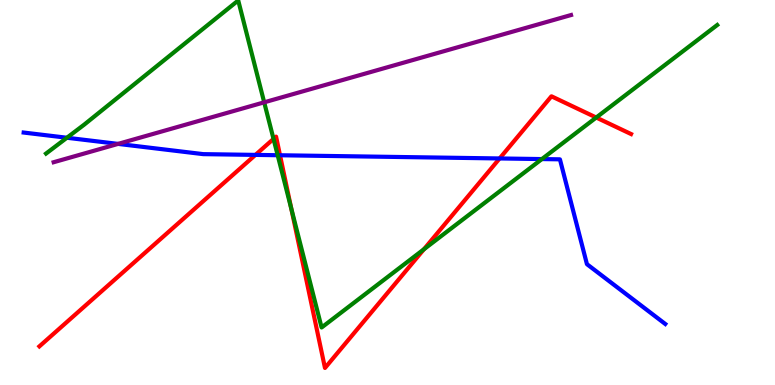[{'lines': ['blue', 'red'], 'intersections': [{'x': 3.3, 'y': 5.98}, {'x': 3.61, 'y': 5.97}, {'x': 6.45, 'y': 5.88}]}, {'lines': ['green', 'red'], 'intersections': [{'x': 3.53, 'y': 6.39}, {'x': 3.76, 'y': 4.58}, {'x': 5.47, 'y': 3.53}, {'x': 7.69, 'y': 6.95}]}, {'lines': ['purple', 'red'], 'intersections': []}, {'lines': ['blue', 'green'], 'intersections': [{'x': 0.863, 'y': 6.42}, {'x': 3.58, 'y': 5.97}, {'x': 6.99, 'y': 5.87}]}, {'lines': ['blue', 'purple'], 'intersections': [{'x': 1.52, 'y': 6.26}]}, {'lines': ['green', 'purple'], 'intersections': [{'x': 3.41, 'y': 7.34}]}]